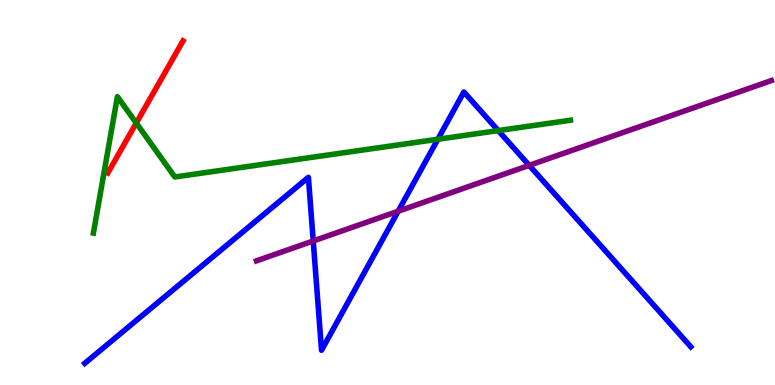[{'lines': ['blue', 'red'], 'intersections': []}, {'lines': ['green', 'red'], 'intersections': [{'x': 1.76, 'y': 6.8}]}, {'lines': ['purple', 'red'], 'intersections': []}, {'lines': ['blue', 'green'], 'intersections': [{'x': 5.65, 'y': 6.38}, {'x': 6.43, 'y': 6.61}]}, {'lines': ['blue', 'purple'], 'intersections': [{'x': 4.04, 'y': 3.74}, {'x': 5.14, 'y': 4.51}, {'x': 6.83, 'y': 5.71}]}, {'lines': ['green', 'purple'], 'intersections': []}]